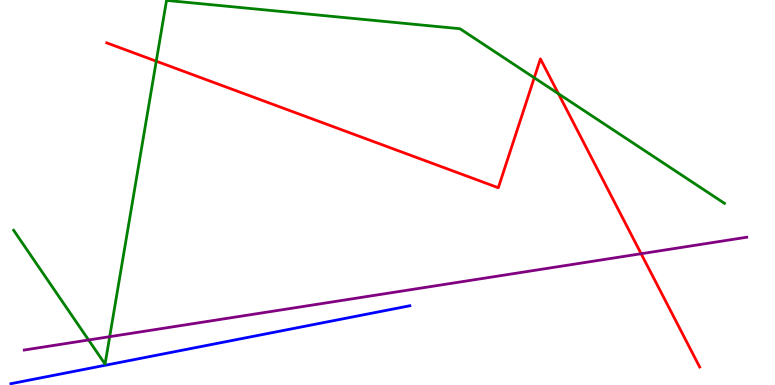[{'lines': ['blue', 'red'], 'intersections': []}, {'lines': ['green', 'red'], 'intersections': [{'x': 2.02, 'y': 8.41}, {'x': 6.89, 'y': 7.98}, {'x': 7.21, 'y': 7.57}]}, {'lines': ['purple', 'red'], 'intersections': [{'x': 8.27, 'y': 3.41}]}, {'lines': ['blue', 'green'], 'intersections': []}, {'lines': ['blue', 'purple'], 'intersections': []}, {'lines': ['green', 'purple'], 'intersections': [{'x': 1.14, 'y': 1.17}, {'x': 1.42, 'y': 1.25}]}]